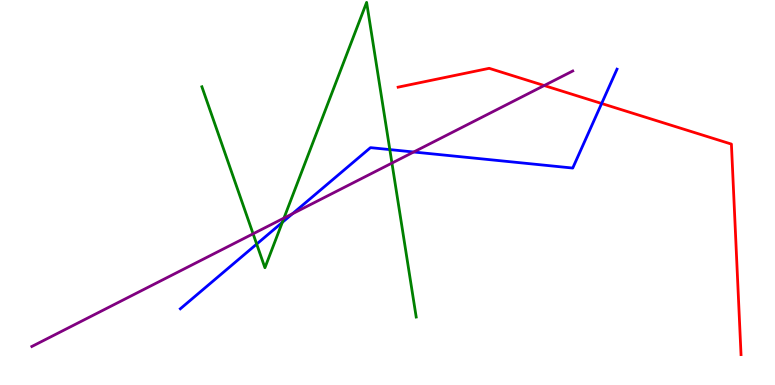[{'lines': ['blue', 'red'], 'intersections': [{'x': 7.76, 'y': 7.31}]}, {'lines': ['green', 'red'], 'intersections': []}, {'lines': ['purple', 'red'], 'intersections': [{'x': 7.02, 'y': 7.78}]}, {'lines': ['blue', 'green'], 'intersections': [{'x': 3.31, 'y': 3.66}, {'x': 3.64, 'y': 4.22}, {'x': 5.03, 'y': 6.11}]}, {'lines': ['blue', 'purple'], 'intersections': [{'x': 3.77, 'y': 4.45}, {'x': 5.34, 'y': 6.05}]}, {'lines': ['green', 'purple'], 'intersections': [{'x': 3.27, 'y': 3.93}, {'x': 3.66, 'y': 4.34}, {'x': 5.06, 'y': 5.76}]}]